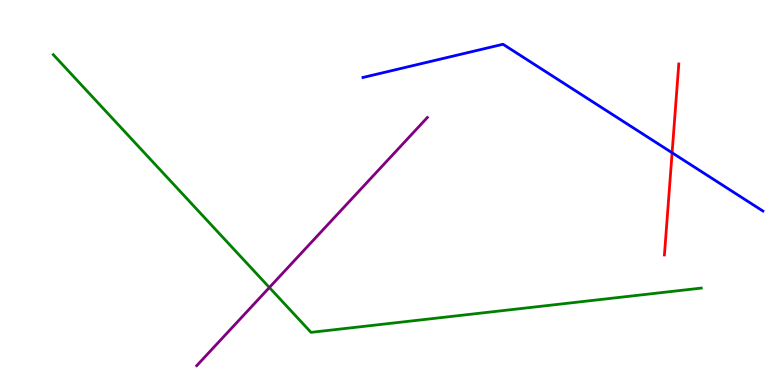[{'lines': ['blue', 'red'], 'intersections': [{'x': 8.67, 'y': 6.03}]}, {'lines': ['green', 'red'], 'intersections': []}, {'lines': ['purple', 'red'], 'intersections': []}, {'lines': ['blue', 'green'], 'intersections': []}, {'lines': ['blue', 'purple'], 'intersections': []}, {'lines': ['green', 'purple'], 'intersections': [{'x': 3.48, 'y': 2.53}]}]